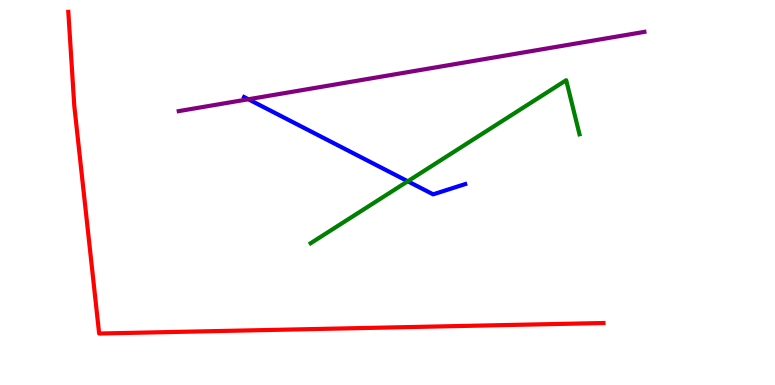[{'lines': ['blue', 'red'], 'intersections': []}, {'lines': ['green', 'red'], 'intersections': []}, {'lines': ['purple', 'red'], 'intersections': []}, {'lines': ['blue', 'green'], 'intersections': [{'x': 5.26, 'y': 5.29}]}, {'lines': ['blue', 'purple'], 'intersections': [{'x': 3.2, 'y': 7.42}]}, {'lines': ['green', 'purple'], 'intersections': []}]